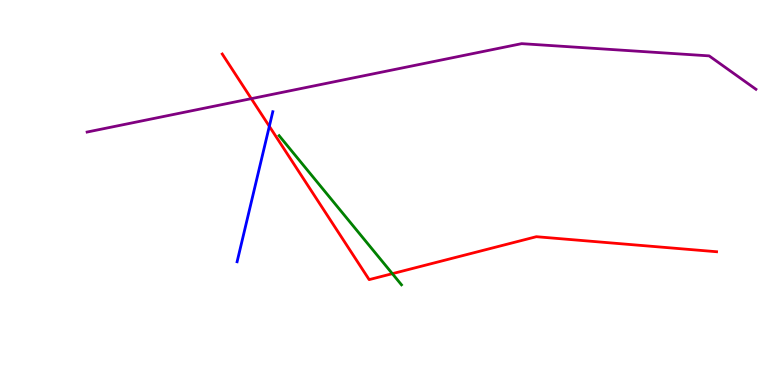[{'lines': ['blue', 'red'], 'intersections': [{'x': 3.48, 'y': 6.72}]}, {'lines': ['green', 'red'], 'intersections': [{'x': 5.06, 'y': 2.89}]}, {'lines': ['purple', 'red'], 'intersections': [{'x': 3.24, 'y': 7.44}]}, {'lines': ['blue', 'green'], 'intersections': []}, {'lines': ['blue', 'purple'], 'intersections': []}, {'lines': ['green', 'purple'], 'intersections': []}]